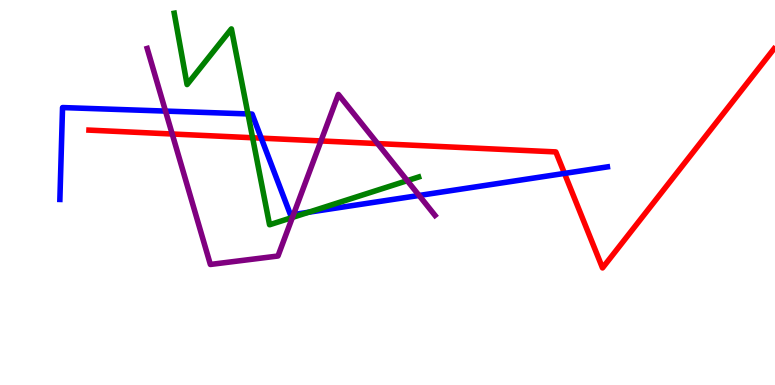[{'lines': ['blue', 'red'], 'intersections': [{'x': 3.37, 'y': 6.41}, {'x': 7.28, 'y': 5.5}]}, {'lines': ['green', 'red'], 'intersections': [{'x': 3.26, 'y': 6.42}]}, {'lines': ['purple', 'red'], 'intersections': [{'x': 2.22, 'y': 6.52}, {'x': 4.14, 'y': 6.34}, {'x': 4.87, 'y': 6.27}]}, {'lines': ['blue', 'green'], 'intersections': [{'x': 3.2, 'y': 7.04}, {'x': 3.98, 'y': 4.49}]}, {'lines': ['blue', 'purple'], 'intersections': [{'x': 2.14, 'y': 7.11}, {'x': 3.79, 'y': 4.43}, {'x': 5.41, 'y': 4.92}]}, {'lines': ['green', 'purple'], 'intersections': [{'x': 3.77, 'y': 4.35}, {'x': 5.25, 'y': 5.31}]}]